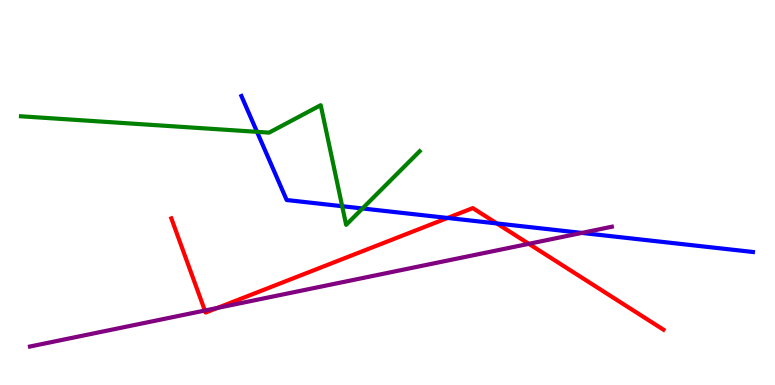[{'lines': ['blue', 'red'], 'intersections': [{'x': 5.78, 'y': 4.34}, {'x': 6.41, 'y': 4.2}]}, {'lines': ['green', 'red'], 'intersections': []}, {'lines': ['purple', 'red'], 'intersections': [{'x': 2.64, 'y': 1.93}, {'x': 2.81, 'y': 2.0}, {'x': 6.82, 'y': 3.67}]}, {'lines': ['blue', 'green'], 'intersections': [{'x': 3.32, 'y': 6.58}, {'x': 4.42, 'y': 4.64}, {'x': 4.68, 'y': 4.59}]}, {'lines': ['blue', 'purple'], 'intersections': [{'x': 7.51, 'y': 3.95}]}, {'lines': ['green', 'purple'], 'intersections': []}]